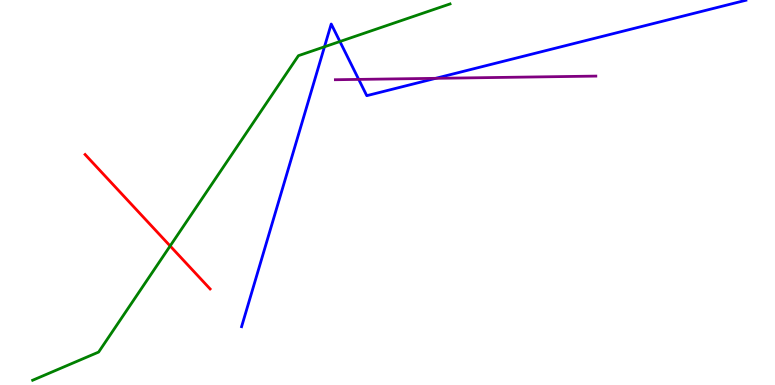[{'lines': ['blue', 'red'], 'intersections': []}, {'lines': ['green', 'red'], 'intersections': [{'x': 2.2, 'y': 3.61}]}, {'lines': ['purple', 'red'], 'intersections': []}, {'lines': ['blue', 'green'], 'intersections': [{'x': 4.19, 'y': 8.78}, {'x': 4.39, 'y': 8.92}]}, {'lines': ['blue', 'purple'], 'intersections': [{'x': 4.63, 'y': 7.94}, {'x': 5.62, 'y': 7.97}]}, {'lines': ['green', 'purple'], 'intersections': []}]